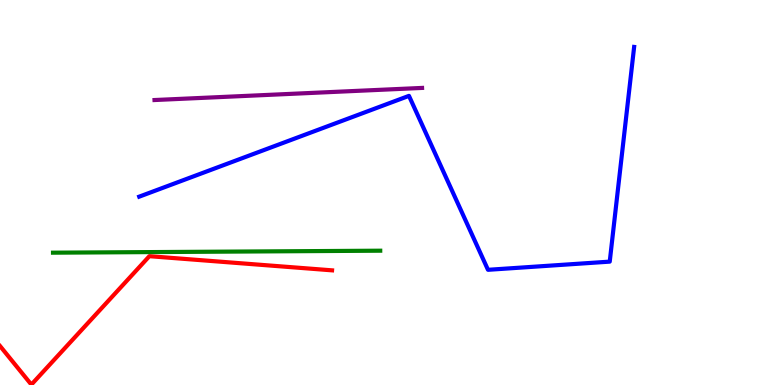[{'lines': ['blue', 'red'], 'intersections': []}, {'lines': ['green', 'red'], 'intersections': []}, {'lines': ['purple', 'red'], 'intersections': []}, {'lines': ['blue', 'green'], 'intersections': []}, {'lines': ['blue', 'purple'], 'intersections': []}, {'lines': ['green', 'purple'], 'intersections': []}]